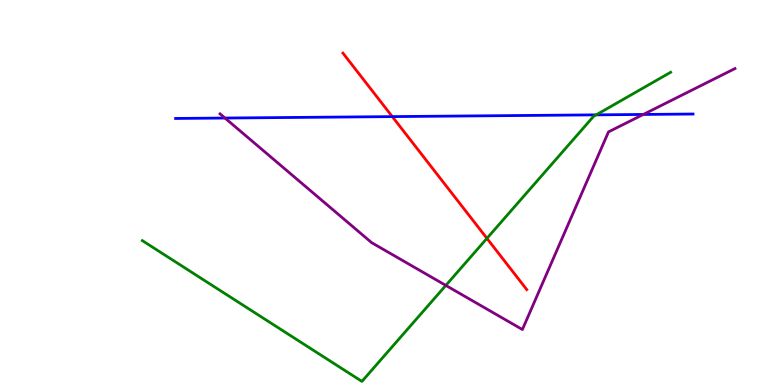[{'lines': ['blue', 'red'], 'intersections': [{'x': 5.06, 'y': 6.97}]}, {'lines': ['green', 'red'], 'intersections': [{'x': 6.28, 'y': 3.81}]}, {'lines': ['purple', 'red'], 'intersections': []}, {'lines': ['blue', 'green'], 'intersections': [{'x': 7.69, 'y': 7.02}]}, {'lines': ['blue', 'purple'], 'intersections': [{'x': 2.9, 'y': 6.93}, {'x': 8.3, 'y': 7.03}]}, {'lines': ['green', 'purple'], 'intersections': [{'x': 5.75, 'y': 2.59}]}]